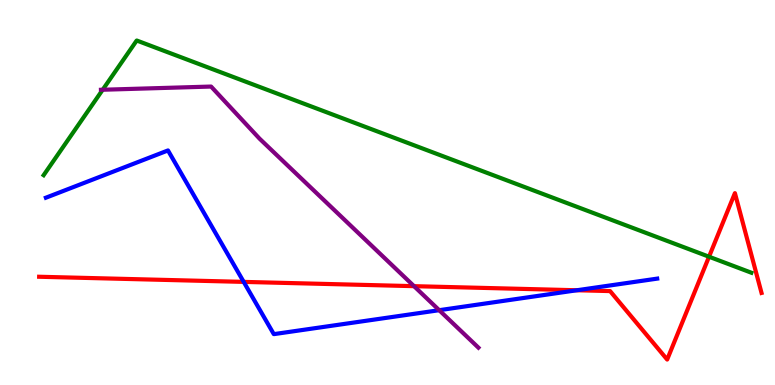[{'lines': ['blue', 'red'], 'intersections': [{'x': 3.14, 'y': 2.68}, {'x': 7.44, 'y': 2.46}]}, {'lines': ['green', 'red'], 'intersections': [{'x': 9.15, 'y': 3.33}]}, {'lines': ['purple', 'red'], 'intersections': [{'x': 5.34, 'y': 2.57}]}, {'lines': ['blue', 'green'], 'intersections': []}, {'lines': ['blue', 'purple'], 'intersections': [{'x': 5.67, 'y': 1.94}]}, {'lines': ['green', 'purple'], 'intersections': [{'x': 1.32, 'y': 7.67}]}]